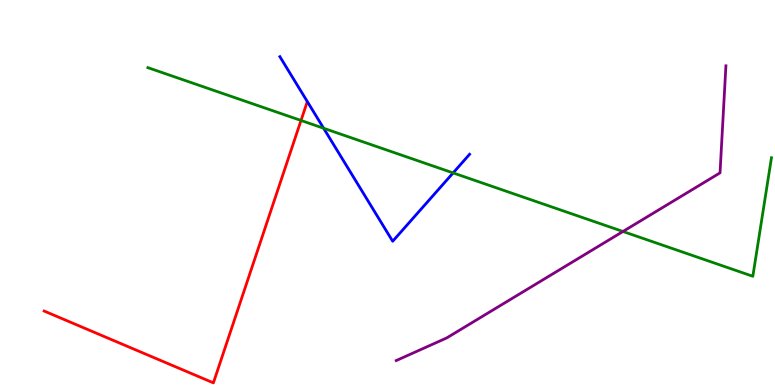[{'lines': ['blue', 'red'], 'intersections': []}, {'lines': ['green', 'red'], 'intersections': [{'x': 3.88, 'y': 6.87}]}, {'lines': ['purple', 'red'], 'intersections': []}, {'lines': ['blue', 'green'], 'intersections': [{'x': 4.18, 'y': 6.67}, {'x': 5.85, 'y': 5.51}]}, {'lines': ['blue', 'purple'], 'intersections': []}, {'lines': ['green', 'purple'], 'intersections': [{'x': 8.04, 'y': 3.99}]}]